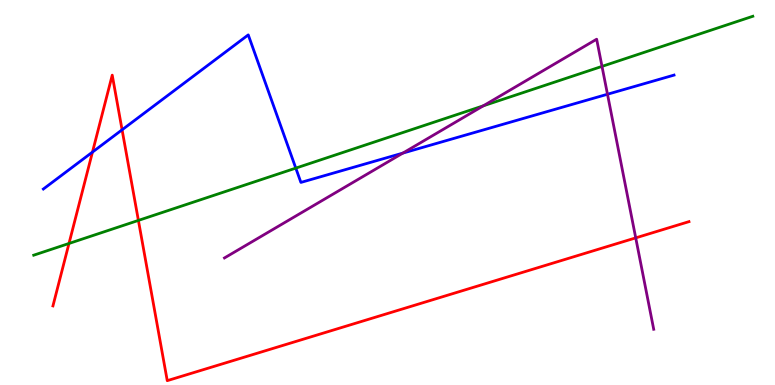[{'lines': ['blue', 'red'], 'intersections': [{'x': 1.19, 'y': 6.05}, {'x': 1.58, 'y': 6.63}]}, {'lines': ['green', 'red'], 'intersections': [{'x': 0.89, 'y': 3.68}, {'x': 1.79, 'y': 4.27}]}, {'lines': ['purple', 'red'], 'intersections': [{'x': 8.2, 'y': 3.82}]}, {'lines': ['blue', 'green'], 'intersections': [{'x': 3.82, 'y': 5.63}]}, {'lines': ['blue', 'purple'], 'intersections': [{'x': 5.2, 'y': 6.02}, {'x': 7.84, 'y': 7.55}]}, {'lines': ['green', 'purple'], 'intersections': [{'x': 6.24, 'y': 7.25}, {'x': 7.77, 'y': 8.28}]}]